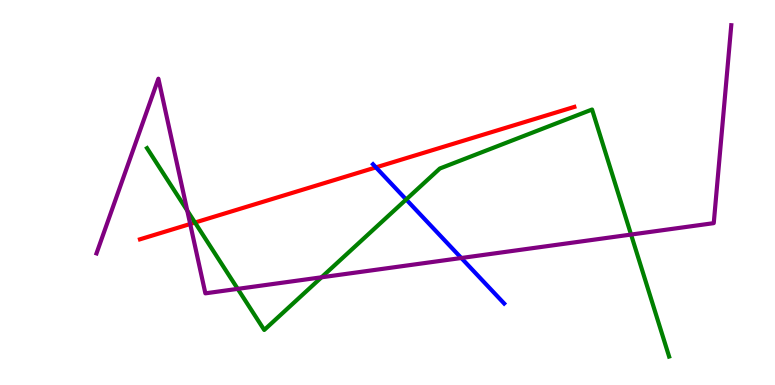[{'lines': ['blue', 'red'], 'intersections': [{'x': 4.85, 'y': 5.65}]}, {'lines': ['green', 'red'], 'intersections': [{'x': 2.52, 'y': 4.22}]}, {'lines': ['purple', 'red'], 'intersections': [{'x': 2.45, 'y': 4.18}]}, {'lines': ['blue', 'green'], 'intersections': [{'x': 5.24, 'y': 4.82}]}, {'lines': ['blue', 'purple'], 'intersections': [{'x': 5.95, 'y': 3.3}]}, {'lines': ['green', 'purple'], 'intersections': [{'x': 2.42, 'y': 4.53}, {'x': 3.07, 'y': 2.5}, {'x': 4.15, 'y': 2.8}, {'x': 8.14, 'y': 3.91}]}]